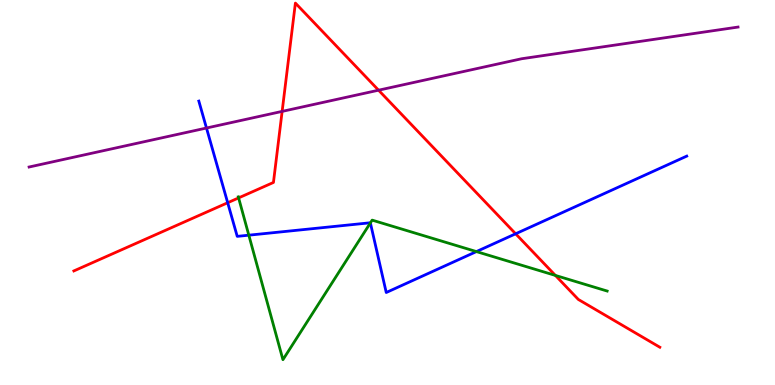[{'lines': ['blue', 'red'], 'intersections': [{'x': 2.94, 'y': 4.73}, {'x': 6.65, 'y': 3.93}]}, {'lines': ['green', 'red'], 'intersections': [{'x': 3.08, 'y': 4.86}, {'x': 7.17, 'y': 2.85}]}, {'lines': ['purple', 'red'], 'intersections': [{'x': 3.64, 'y': 7.11}, {'x': 4.88, 'y': 7.66}]}, {'lines': ['blue', 'green'], 'intersections': [{'x': 3.21, 'y': 3.89}, {'x': 4.78, 'y': 4.21}, {'x': 6.15, 'y': 3.47}]}, {'lines': ['blue', 'purple'], 'intersections': [{'x': 2.66, 'y': 6.67}]}, {'lines': ['green', 'purple'], 'intersections': []}]